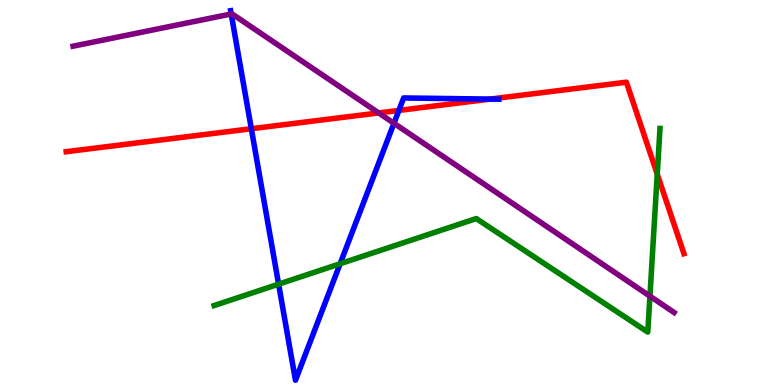[{'lines': ['blue', 'red'], 'intersections': [{'x': 3.24, 'y': 6.66}, {'x': 5.15, 'y': 7.13}, {'x': 6.32, 'y': 7.43}]}, {'lines': ['green', 'red'], 'intersections': [{'x': 8.48, 'y': 5.48}]}, {'lines': ['purple', 'red'], 'intersections': [{'x': 4.89, 'y': 7.07}]}, {'lines': ['blue', 'green'], 'intersections': [{'x': 3.59, 'y': 2.62}, {'x': 4.39, 'y': 3.15}]}, {'lines': ['blue', 'purple'], 'intersections': [{'x': 2.98, 'y': 9.64}, {'x': 5.08, 'y': 6.8}]}, {'lines': ['green', 'purple'], 'intersections': [{'x': 8.39, 'y': 2.31}]}]